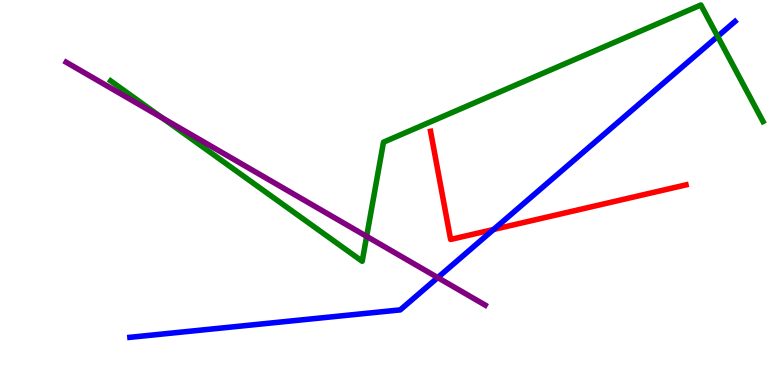[{'lines': ['blue', 'red'], 'intersections': [{'x': 6.37, 'y': 4.04}]}, {'lines': ['green', 'red'], 'intersections': []}, {'lines': ['purple', 'red'], 'intersections': []}, {'lines': ['blue', 'green'], 'intersections': [{'x': 9.26, 'y': 9.05}]}, {'lines': ['blue', 'purple'], 'intersections': [{'x': 5.65, 'y': 2.79}]}, {'lines': ['green', 'purple'], 'intersections': [{'x': 2.09, 'y': 6.94}, {'x': 4.73, 'y': 3.86}]}]